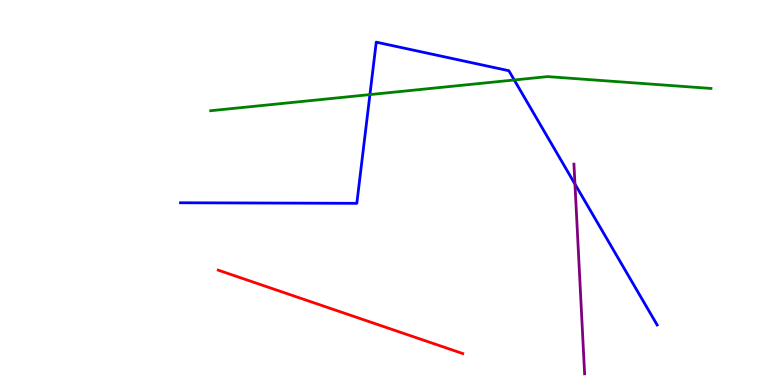[{'lines': ['blue', 'red'], 'intersections': []}, {'lines': ['green', 'red'], 'intersections': []}, {'lines': ['purple', 'red'], 'intersections': []}, {'lines': ['blue', 'green'], 'intersections': [{'x': 4.77, 'y': 7.54}, {'x': 6.64, 'y': 7.92}]}, {'lines': ['blue', 'purple'], 'intersections': [{'x': 7.42, 'y': 5.22}]}, {'lines': ['green', 'purple'], 'intersections': []}]